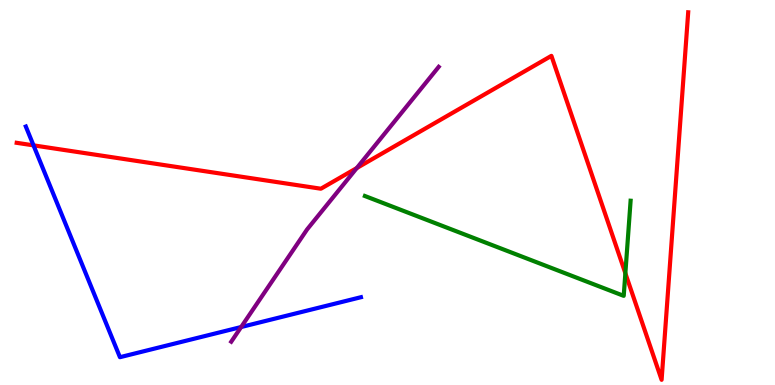[{'lines': ['blue', 'red'], 'intersections': [{'x': 0.432, 'y': 6.22}]}, {'lines': ['green', 'red'], 'intersections': [{'x': 8.07, 'y': 2.9}]}, {'lines': ['purple', 'red'], 'intersections': [{'x': 4.6, 'y': 5.64}]}, {'lines': ['blue', 'green'], 'intersections': []}, {'lines': ['blue', 'purple'], 'intersections': [{'x': 3.11, 'y': 1.51}]}, {'lines': ['green', 'purple'], 'intersections': []}]